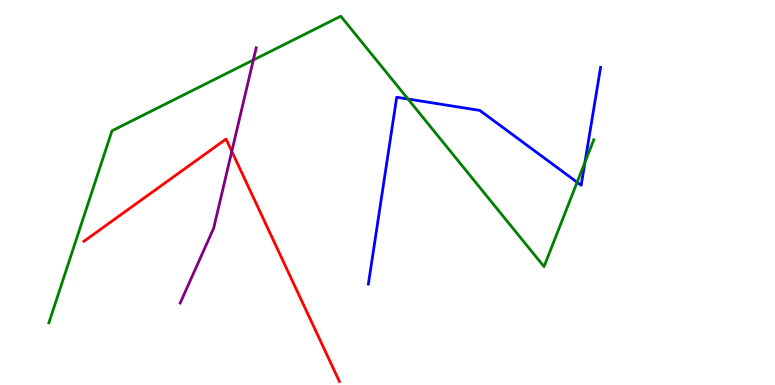[{'lines': ['blue', 'red'], 'intersections': []}, {'lines': ['green', 'red'], 'intersections': []}, {'lines': ['purple', 'red'], 'intersections': [{'x': 2.99, 'y': 6.07}]}, {'lines': ['blue', 'green'], 'intersections': [{'x': 5.26, 'y': 7.43}, {'x': 7.45, 'y': 5.27}, {'x': 7.55, 'y': 5.79}]}, {'lines': ['blue', 'purple'], 'intersections': []}, {'lines': ['green', 'purple'], 'intersections': [{'x': 3.27, 'y': 8.44}]}]